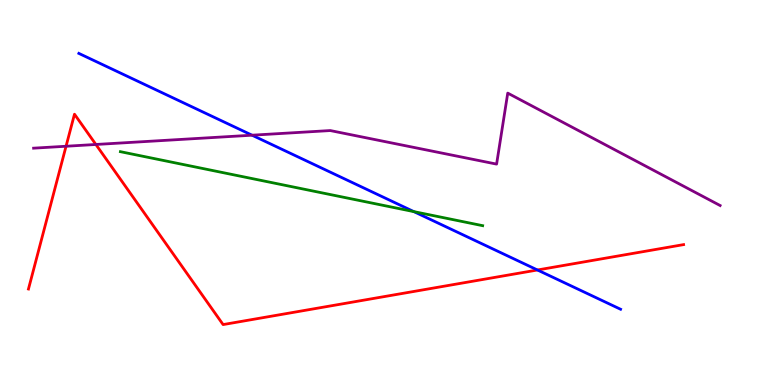[{'lines': ['blue', 'red'], 'intersections': [{'x': 6.93, 'y': 2.99}]}, {'lines': ['green', 'red'], 'intersections': []}, {'lines': ['purple', 'red'], 'intersections': [{'x': 0.852, 'y': 6.2}, {'x': 1.24, 'y': 6.25}]}, {'lines': ['blue', 'green'], 'intersections': [{'x': 5.34, 'y': 4.5}]}, {'lines': ['blue', 'purple'], 'intersections': [{'x': 3.25, 'y': 6.49}]}, {'lines': ['green', 'purple'], 'intersections': []}]